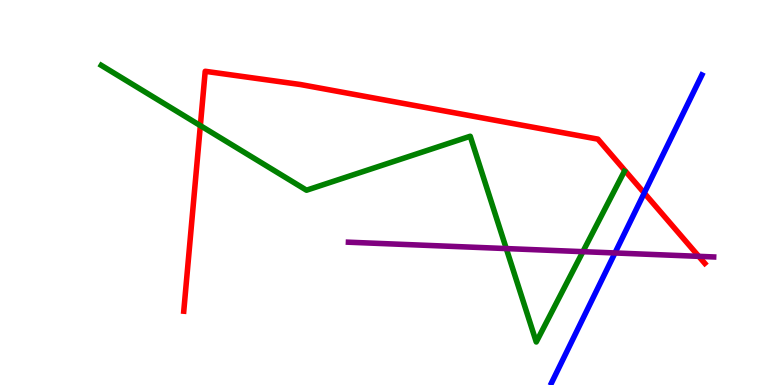[{'lines': ['blue', 'red'], 'intersections': [{'x': 8.31, 'y': 4.99}]}, {'lines': ['green', 'red'], 'intersections': [{'x': 2.59, 'y': 6.74}]}, {'lines': ['purple', 'red'], 'intersections': [{'x': 9.02, 'y': 3.34}]}, {'lines': ['blue', 'green'], 'intersections': []}, {'lines': ['blue', 'purple'], 'intersections': [{'x': 7.94, 'y': 3.43}]}, {'lines': ['green', 'purple'], 'intersections': [{'x': 6.53, 'y': 3.54}, {'x': 7.52, 'y': 3.46}]}]